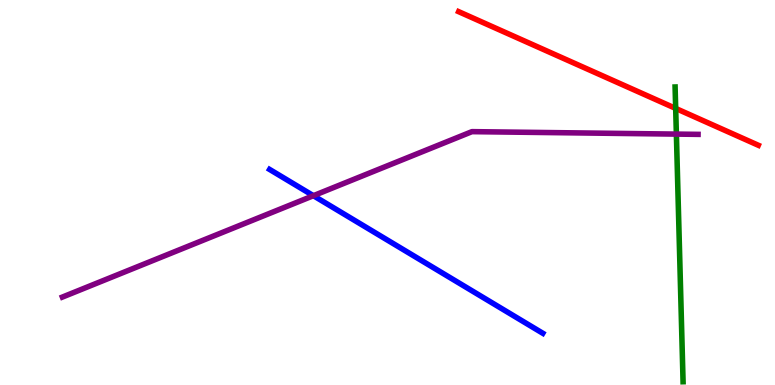[{'lines': ['blue', 'red'], 'intersections': []}, {'lines': ['green', 'red'], 'intersections': [{'x': 8.72, 'y': 7.18}]}, {'lines': ['purple', 'red'], 'intersections': []}, {'lines': ['blue', 'green'], 'intersections': []}, {'lines': ['blue', 'purple'], 'intersections': [{'x': 4.04, 'y': 4.92}]}, {'lines': ['green', 'purple'], 'intersections': [{'x': 8.73, 'y': 6.52}]}]